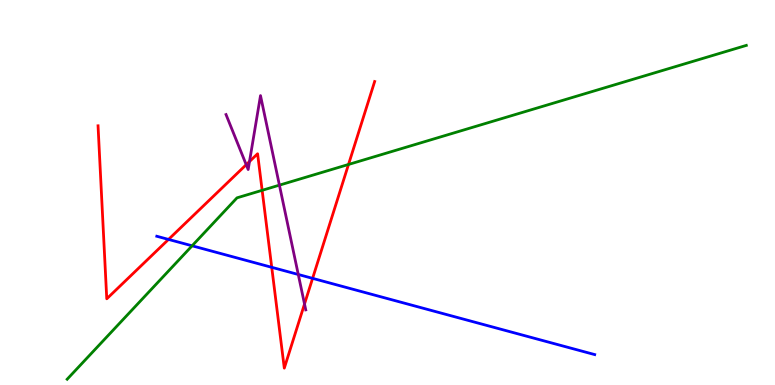[{'lines': ['blue', 'red'], 'intersections': [{'x': 2.17, 'y': 3.78}, {'x': 3.51, 'y': 3.06}, {'x': 4.03, 'y': 2.77}]}, {'lines': ['green', 'red'], 'intersections': [{'x': 3.38, 'y': 5.06}, {'x': 4.5, 'y': 5.73}]}, {'lines': ['purple', 'red'], 'intersections': [{'x': 3.18, 'y': 5.72}, {'x': 3.22, 'y': 5.8}, {'x': 3.93, 'y': 2.1}]}, {'lines': ['blue', 'green'], 'intersections': [{'x': 2.48, 'y': 3.62}]}, {'lines': ['blue', 'purple'], 'intersections': [{'x': 3.85, 'y': 2.87}]}, {'lines': ['green', 'purple'], 'intersections': [{'x': 3.61, 'y': 5.19}]}]